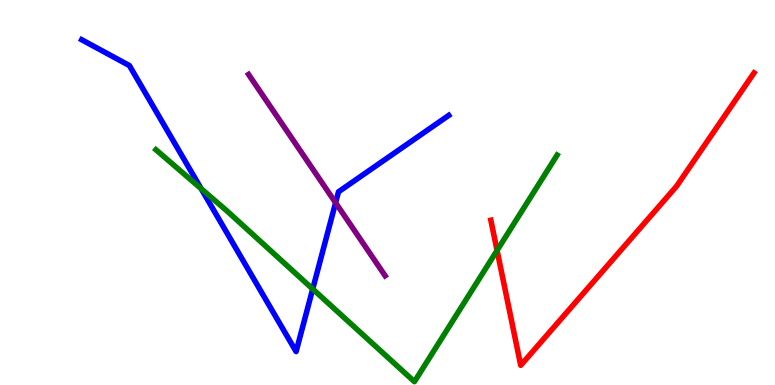[{'lines': ['blue', 'red'], 'intersections': []}, {'lines': ['green', 'red'], 'intersections': [{'x': 6.41, 'y': 3.5}]}, {'lines': ['purple', 'red'], 'intersections': []}, {'lines': ['blue', 'green'], 'intersections': [{'x': 2.6, 'y': 5.1}, {'x': 4.03, 'y': 2.49}]}, {'lines': ['blue', 'purple'], 'intersections': [{'x': 4.33, 'y': 4.73}]}, {'lines': ['green', 'purple'], 'intersections': []}]